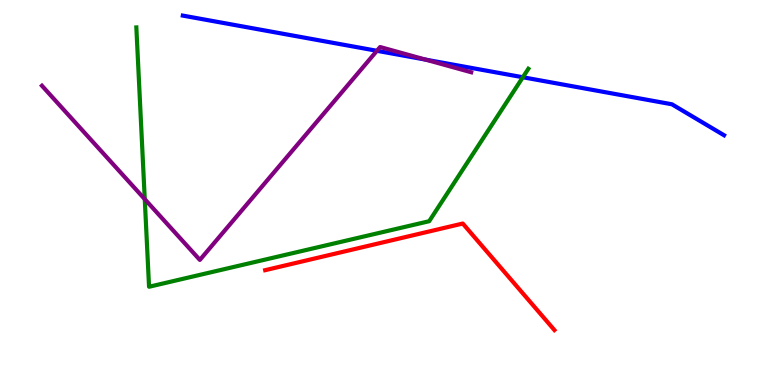[{'lines': ['blue', 'red'], 'intersections': []}, {'lines': ['green', 'red'], 'intersections': []}, {'lines': ['purple', 'red'], 'intersections': []}, {'lines': ['blue', 'green'], 'intersections': [{'x': 6.75, 'y': 7.99}]}, {'lines': ['blue', 'purple'], 'intersections': [{'x': 4.86, 'y': 8.68}, {'x': 5.49, 'y': 8.45}]}, {'lines': ['green', 'purple'], 'intersections': [{'x': 1.87, 'y': 4.83}]}]